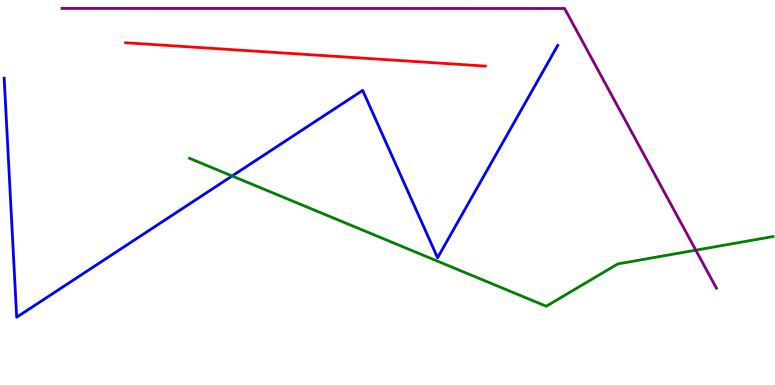[{'lines': ['blue', 'red'], 'intersections': []}, {'lines': ['green', 'red'], 'intersections': []}, {'lines': ['purple', 'red'], 'intersections': []}, {'lines': ['blue', 'green'], 'intersections': [{'x': 2.99, 'y': 5.43}]}, {'lines': ['blue', 'purple'], 'intersections': []}, {'lines': ['green', 'purple'], 'intersections': [{'x': 8.98, 'y': 3.5}]}]